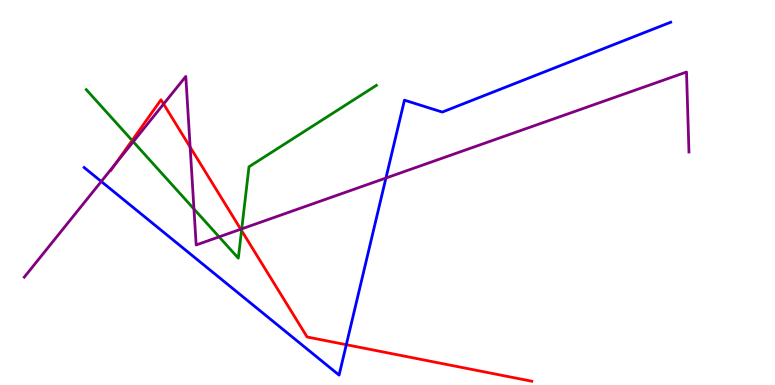[{'lines': ['blue', 'red'], 'intersections': [{'x': 4.47, 'y': 1.05}]}, {'lines': ['green', 'red'], 'intersections': [{'x': 1.7, 'y': 6.35}, {'x': 3.12, 'y': 4.01}]}, {'lines': ['purple', 'red'], 'intersections': [{'x': 1.49, 'y': 5.75}, {'x': 2.11, 'y': 7.3}, {'x': 2.45, 'y': 6.18}, {'x': 3.11, 'y': 4.05}]}, {'lines': ['blue', 'green'], 'intersections': []}, {'lines': ['blue', 'purple'], 'intersections': [{'x': 1.31, 'y': 5.29}, {'x': 4.98, 'y': 5.38}]}, {'lines': ['green', 'purple'], 'intersections': [{'x': 1.72, 'y': 6.32}, {'x': 2.5, 'y': 4.57}, {'x': 2.83, 'y': 3.85}, {'x': 3.12, 'y': 4.06}]}]